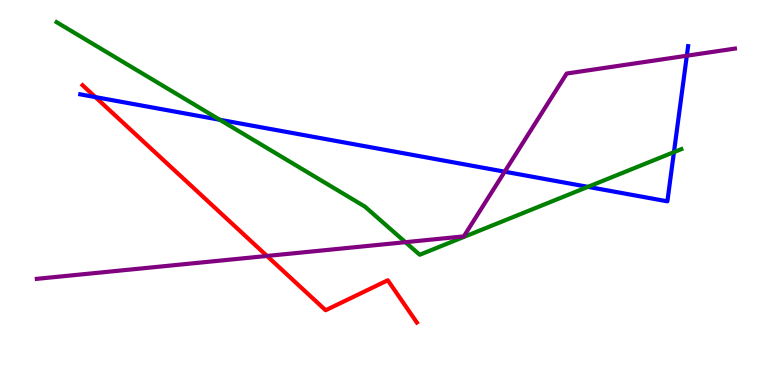[{'lines': ['blue', 'red'], 'intersections': [{'x': 1.23, 'y': 7.48}]}, {'lines': ['green', 'red'], 'intersections': []}, {'lines': ['purple', 'red'], 'intersections': [{'x': 3.45, 'y': 3.35}]}, {'lines': ['blue', 'green'], 'intersections': [{'x': 2.84, 'y': 6.89}, {'x': 7.59, 'y': 5.15}, {'x': 8.7, 'y': 6.05}]}, {'lines': ['blue', 'purple'], 'intersections': [{'x': 6.51, 'y': 5.54}, {'x': 8.86, 'y': 8.55}]}, {'lines': ['green', 'purple'], 'intersections': [{'x': 5.23, 'y': 3.71}]}]